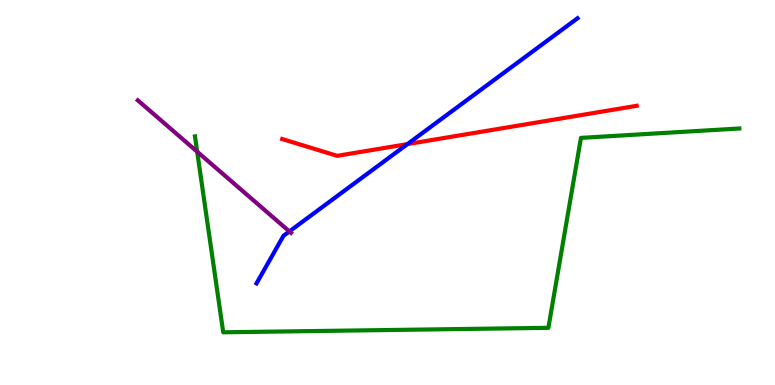[{'lines': ['blue', 'red'], 'intersections': [{'x': 5.26, 'y': 6.26}]}, {'lines': ['green', 'red'], 'intersections': []}, {'lines': ['purple', 'red'], 'intersections': []}, {'lines': ['blue', 'green'], 'intersections': []}, {'lines': ['blue', 'purple'], 'intersections': [{'x': 3.73, 'y': 3.99}]}, {'lines': ['green', 'purple'], 'intersections': [{'x': 2.54, 'y': 6.06}]}]